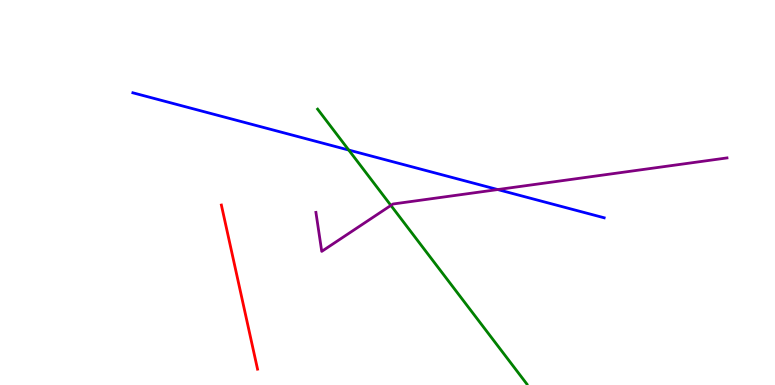[{'lines': ['blue', 'red'], 'intersections': []}, {'lines': ['green', 'red'], 'intersections': []}, {'lines': ['purple', 'red'], 'intersections': []}, {'lines': ['blue', 'green'], 'intersections': [{'x': 4.5, 'y': 6.1}]}, {'lines': ['blue', 'purple'], 'intersections': [{'x': 6.42, 'y': 5.08}]}, {'lines': ['green', 'purple'], 'intersections': [{'x': 5.04, 'y': 4.66}]}]